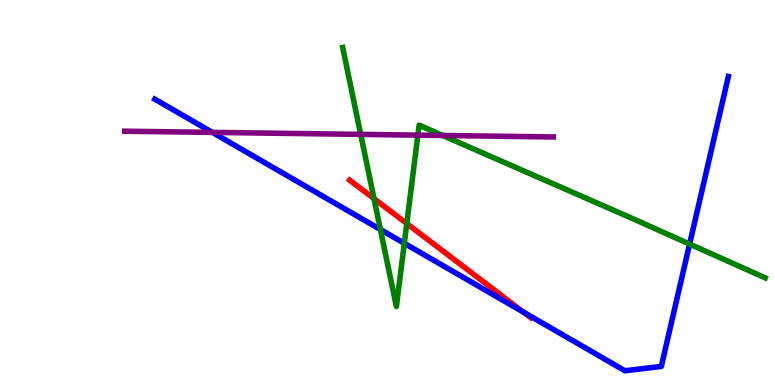[{'lines': ['blue', 'red'], 'intersections': [{'x': 6.75, 'y': 1.89}]}, {'lines': ['green', 'red'], 'intersections': [{'x': 4.83, 'y': 4.84}, {'x': 5.25, 'y': 4.19}]}, {'lines': ['purple', 'red'], 'intersections': []}, {'lines': ['blue', 'green'], 'intersections': [{'x': 4.91, 'y': 4.04}, {'x': 5.22, 'y': 3.68}, {'x': 8.9, 'y': 3.66}]}, {'lines': ['blue', 'purple'], 'intersections': [{'x': 2.74, 'y': 6.56}]}, {'lines': ['green', 'purple'], 'intersections': [{'x': 4.65, 'y': 6.51}, {'x': 5.39, 'y': 6.49}, {'x': 5.71, 'y': 6.48}]}]